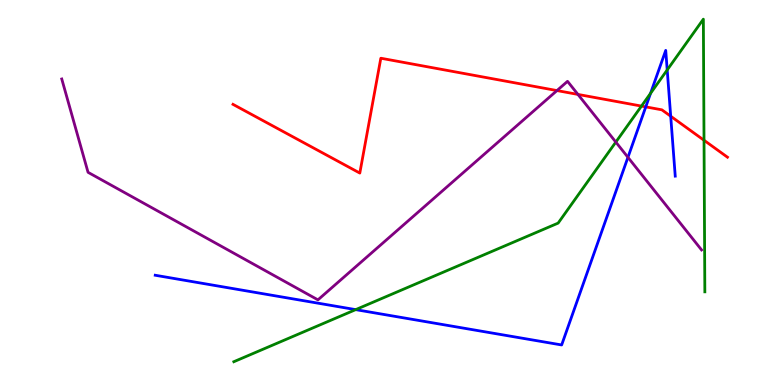[{'lines': ['blue', 'red'], 'intersections': [{'x': 8.33, 'y': 7.22}, {'x': 8.65, 'y': 6.98}]}, {'lines': ['green', 'red'], 'intersections': [{'x': 8.28, 'y': 7.24}, {'x': 9.08, 'y': 6.36}]}, {'lines': ['purple', 'red'], 'intersections': [{'x': 7.19, 'y': 7.65}, {'x': 7.46, 'y': 7.55}]}, {'lines': ['blue', 'green'], 'intersections': [{'x': 4.59, 'y': 1.96}, {'x': 8.39, 'y': 7.58}, {'x': 8.61, 'y': 8.18}]}, {'lines': ['blue', 'purple'], 'intersections': [{'x': 8.1, 'y': 5.91}]}, {'lines': ['green', 'purple'], 'intersections': [{'x': 7.95, 'y': 6.31}]}]